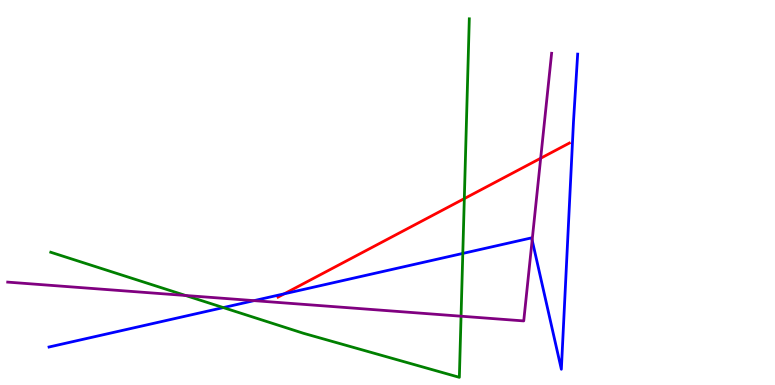[{'lines': ['blue', 'red'], 'intersections': [{'x': 3.67, 'y': 2.37}]}, {'lines': ['green', 'red'], 'intersections': [{'x': 5.99, 'y': 4.84}]}, {'lines': ['purple', 'red'], 'intersections': [{'x': 6.98, 'y': 5.89}]}, {'lines': ['blue', 'green'], 'intersections': [{'x': 2.88, 'y': 2.01}, {'x': 5.97, 'y': 3.42}]}, {'lines': ['blue', 'purple'], 'intersections': [{'x': 3.28, 'y': 2.19}, {'x': 6.87, 'y': 3.76}]}, {'lines': ['green', 'purple'], 'intersections': [{'x': 2.39, 'y': 2.32}, {'x': 5.95, 'y': 1.79}]}]